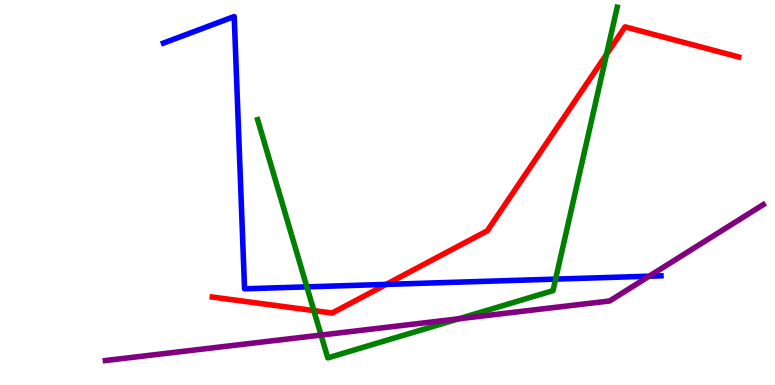[{'lines': ['blue', 'red'], 'intersections': [{'x': 4.98, 'y': 2.61}]}, {'lines': ['green', 'red'], 'intersections': [{'x': 4.05, 'y': 1.93}, {'x': 7.83, 'y': 8.59}]}, {'lines': ['purple', 'red'], 'intersections': []}, {'lines': ['blue', 'green'], 'intersections': [{'x': 3.96, 'y': 2.55}, {'x': 7.17, 'y': 2.75}]}, {'lines': ['blue', 'purple'], 'intersections': [{'x': 8.38, 'y': 2.83}]}, {'lines': ['green', 'purple'], 'intersections': [{'x': 4.14, 'y': 1.3}, {'x': 5.92, 'y': 1.72}]}]